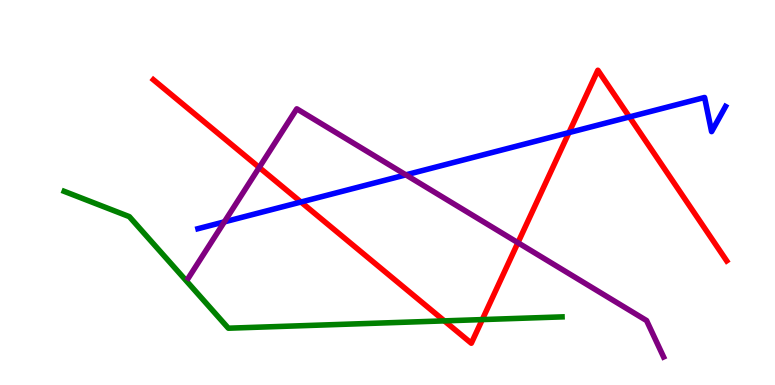[{'lines': ['blue', 'red'], 'intersections': [{'x': 3.88, 'y': 4.75}, {'x': 7.34, 'y': 6.56}, {'x': 8.12, 'y': 6.96}]}, {'lines': ['green', 'red'], 'intersections': [{'x': 5.73, 'y': 1.67}, {'x': 6.22, 'y': 1.7}]}, {'lines': ['purple', 'red'], 'intersections': [{'x': 3.34, 'y': 5.65}, {'x': 6.68, 'y': 3.7}]}, {'lines': ['blue', 'green'], 'intersections': []}, {'lines': ['blue', 'purple'], 'intersections': [{'x': 2.89, 'y': 4.24}, {'x': 5.24, 'y': 5.46}]}, {'lines': ['green', 'purple'], 'intersections': []}]